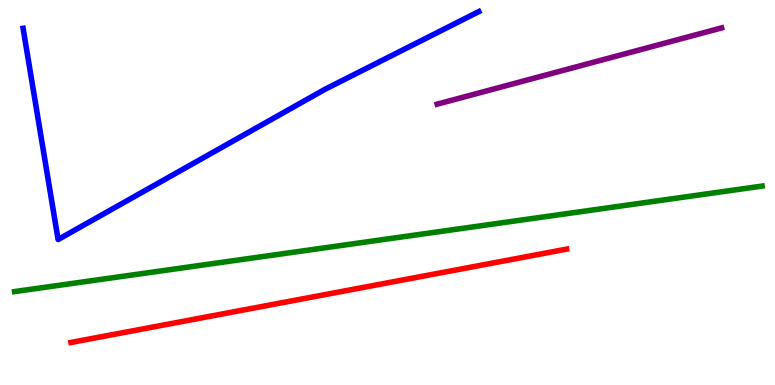[{'lines': ['blue', 'red'], 'intersections': []}, {'lines': ['green', 'red'], 'intersections': []}, {'lines': ['purple', 'red'], 'intersections': []}, {'lines': ['blue', 'green'], 'intersections': []}, {'lines': ['blue', 'purple'], 'intersections': []}, {'lines': ['green', 'purple'], 'intersections': []}]